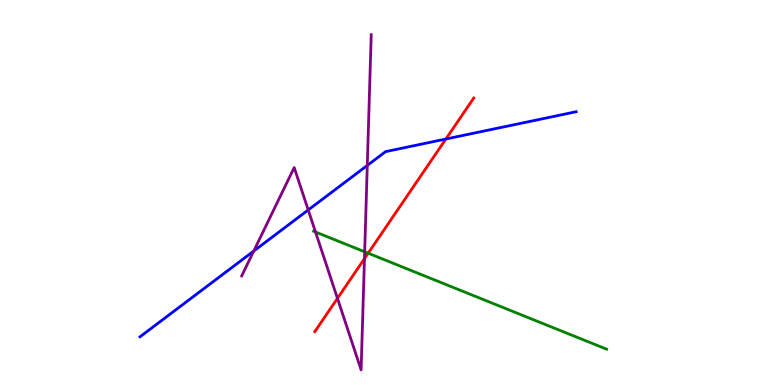[{'lines': ['blue', 'red'], 'intersections': [{'x': 5.75, 'y': 6.39}]}, {'lines': ['green', 'red'], 'intersections': [{'x': 4.75, 'y': 3.42}]}, {'lines': ['purple', 'red'], 'intersections': [{'x': 4.35, 'y': 2.25}, {'x': 4.7, 'y': 3.28}]}, {'lines': ['blue', 'green'], 'intersections': []}, {'lines': ['blue', 'purple'], 'intersections': [{'x': 3.27, 'y': 3.48}, {'x': 3.98, 'y': 4.55}, {'x': 4.74, 'y': 5.7}]}, {'lines': ['green', 'purple'], 'intersections': [{'x': 4.07, 'y': 3.97}, {'x': 4.71, 'y': 3.46}]}]